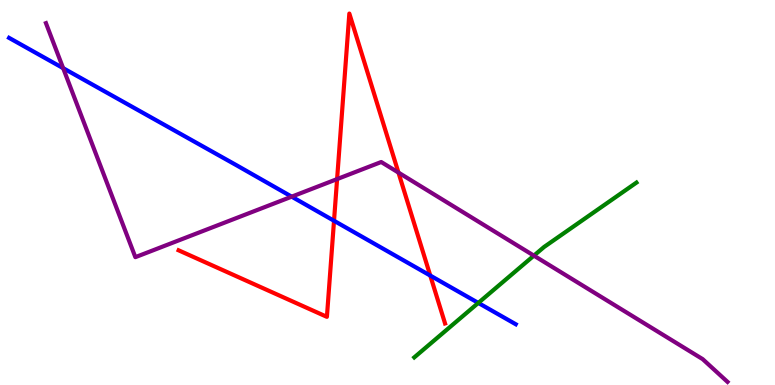[{'lines': ['blue', 'red'], 'intersections': [{'x': 4.31, 'y': 4.27}, {'x': 5.55, 'y': 2.84}]}, {'lines': ['green', 'red'], 'intersections': []}, {'lines': ['purple', 'red'], 'intersections': [{'x': 4.35, 'y': 5.35}, {'x': 5.14, 'y': 5.52}]}, {'lines': ['blue', 'green'], 'intersections': [{'x': 6.17, 'y': 2.13}]}, {'lines': ['blue', 'purple'], 'intersections': [{'x': 0.815, 'y': 8.23}, {'x': 3.76, 'y': 4.89}]}, {'lines': ['green', 'purple'], 'intersections': [{'x': 6.89, 'y': 3.36}]}]